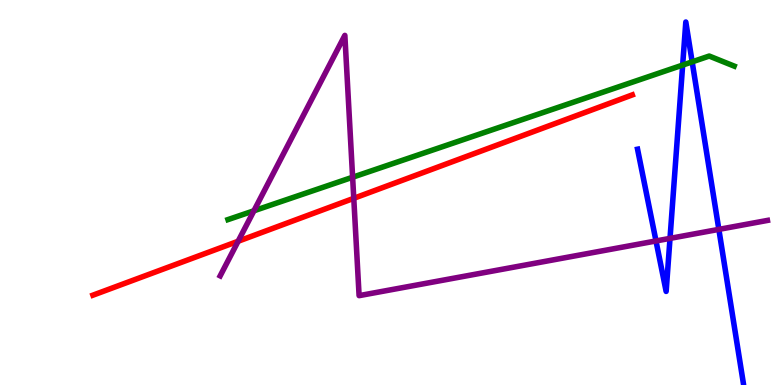[{'lines': ['blue', 'red'], 'intersections': []}, {'lines': ['green', 'red'], 'intersections': []}, {'lines': ['purple', 'red'], 'intersections': [{'x': 3.07, 'y': 3.73}, {'x': 4.56, 'y': 4.85}]}, {'lines': ['blue', 'green'], 'intersections': [{'x': 8.81, 'y': 8.31}, {'x': 8.93, 'y': 8.39}]}, {'lines': ['blue', 'purple'], 'intersections': [{'x': 8.46, 'y': 3.74}, {'x': 8.65, 'y': 3.81}, {'x': 9.28, 'y': 4.04}]}, {'lines': ['green', 'purple'], 'intersections': [{'x': 3.28, 'y': 4.53}, {'x': 4.55, 'y': 5.4}]}]